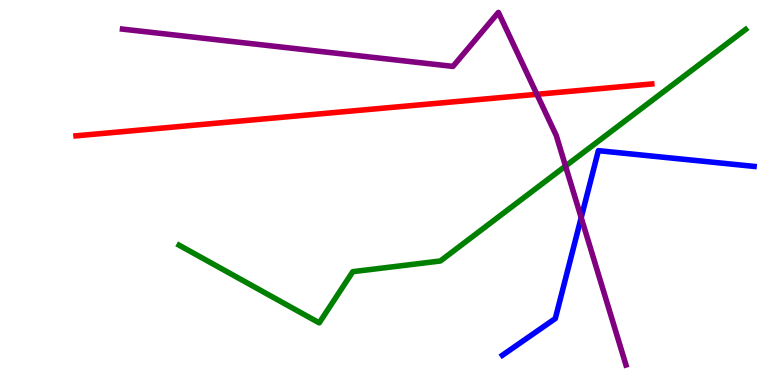[{'lines': ['blue', 'red'], 'intersections': []}, {'lines': ['green', 'red'], 'intersections': []}, {'lines': ['purple', 'red'], 'intersections': [{'x': 6.93, 'y': 7.55}]}, {'lines': ['blue', 'green'], 'intersections': []}, {'lines': ['blue', 'purple'], 'intersections': [{'x': 7.5, 'y': 4.35}]}, {'lines': ['green', 'purple'], 'intersections': [{'x': 7.3, 'y': 5.69}]}]